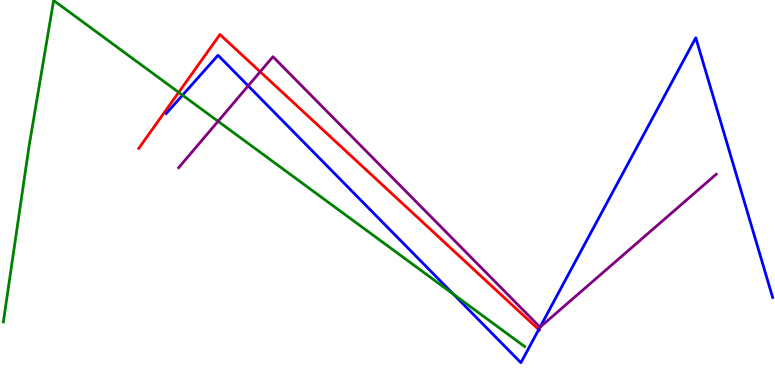[{'lines': ['blue', 'red'], 'intersections': [{'x': 6.95, 'y': 1.44}]}, {'lines': ['green', 'red'], 'intersections': [{'x': 2.31, 'y': 7.6}]}, {'lines': ['purple', 'red'], 'intersections': [{'x': 3.36, 'y': 8.14}]}, {'lines': ['blue', 'green'], 'intersections': [{'x': 2.36, 'y': 7.53}, {'x': 5.85, 'y': 2.36}]}, {'lines': ['blue', 'purple'], 'intersections': [{'x': 3.2, 'y': 7.77}, {'x': 6.97, 'y': 1.5}]}, {'lines': ['green', 'purple'], 'intersections': [{'x': 2.81, 'y': 6.85}]}]